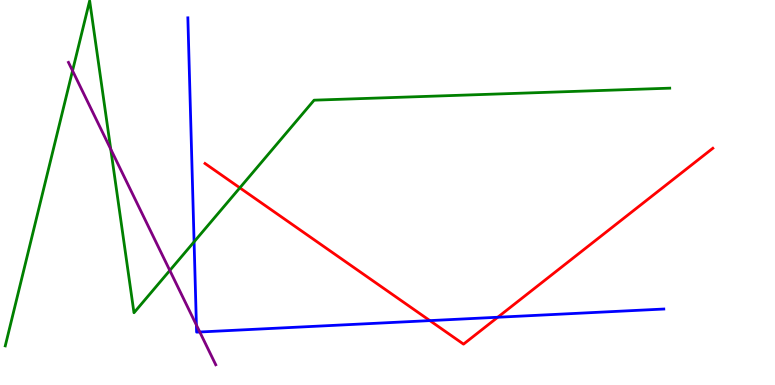[{'lines': ['blue', 'red'], 'intersections': [{'x': 5.55, 'y': 1.67}, {'x': 6.42, 'y': 1.76}]}, {'lines': ['green', 'red'], 'intersections': [{'x': 3.09, 'y': 5.12}]}, {'lines': ['purple', 'red'], 'intersections': []}, {'lines': ['blue', 'green'], 'intersections': [{'x': 2.5, 'y': 3.72}]}, {'lines': ['blue', 'purple'], 'intersections': [{'x': 2.53, 'y': 1.56}, {'x': 2.58, 'y': 1.38}]}, {'lines': ['green', 'purple'], 'intersections': [{'x': 0.936, 'y': 8.16}, {'x': 1.43, 'y': 6.13}, {'x': 2.19, 'y': 2.98}]}]